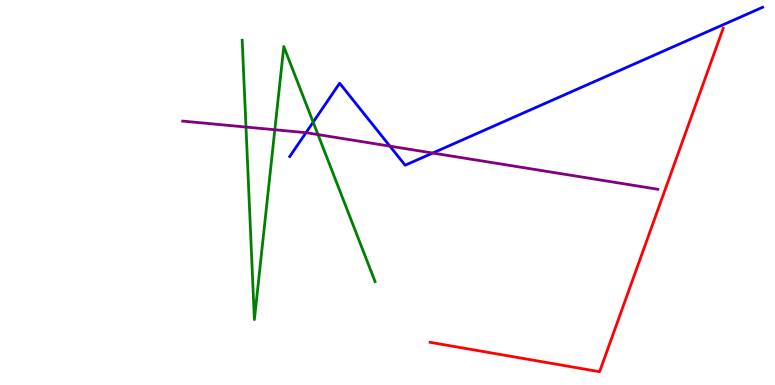[{'lines': ['blue', 'red'], 'intersections': []}, {'lines': ['green', 'red'], 'intersections': []}, {'lines': ['purple', 'red'], 'intersections': []}, {'lines': ['blue', 'green'], 'intersections': [{'x': 4.04, 'y': 6.83}]}, {'lines': ['blue', 'purple'], 'intersections': [{'x': 3.95, 'y': 6.55}, {'x': 5.03, 'y': 6.2}, {'x': 5.58, 'y': 6.03}]}, {'lines': ['green', 'purple'], 'intersections': [{'x': 3.17, 'y': 6.7}, {'x': 3.55, 'y': 6.63}, {'x': 4.1, 'y': 6.5}]}]